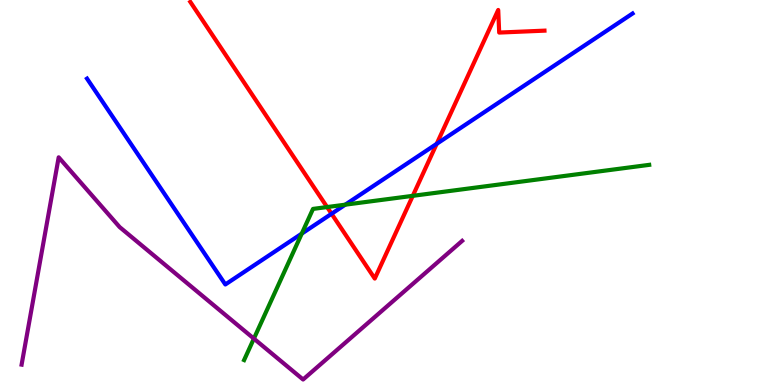[{'lines': ['blue', 'red'], 'intersections': [{'x': 4.28, 'y': 4.45}, {'x': 5.63, 'y': 6.26}]}, {'lines': ['green', 'red'], 'intersections': [{'x': 4.22, 'y': 4.62}, {'x': 5.33, 'y': 4.91}]}, {'lines': ['purple', 'red'], 'intersections': []}, {'lines': ['blue', 'green'], 'intersections': [{'x': 3.89, 'y': 3.93}, {'x': 4.45, 'y': 4.68}]}, {'lines': ['blue', 'purple'], 'intersections': []}, {'lines': ['green', 'purple'], 'intersections': [{'x': 3.28, 'y': 1.2}]}]